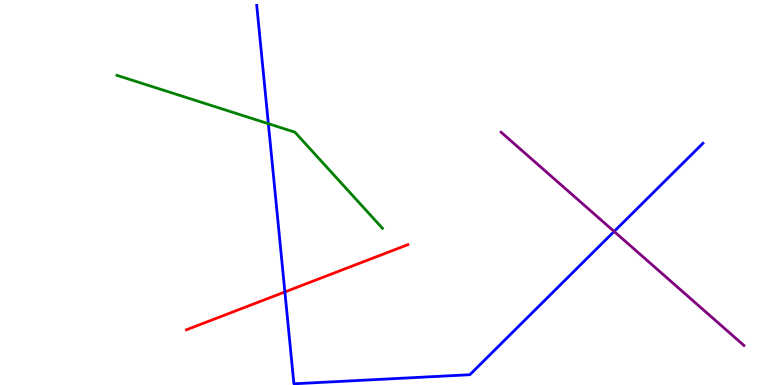[{'lines': ['blue', 'red'], 'intersections': [{'x': 3.68, 'y': 2.42}]}, {'lines': ['green', 'red'], 'intersections': []}, {'lines': ['purple', 'red'], 'intersections': []}, {'lines': ['blue', 'green'], 'intersections': [{'x': 3.46, 'y': 6.79}]}, {'lines': ['blue', 'purple'], 'intersections': [{'x': 7.92, 'y': 3.99}]}, {'lines': ['green', 'purple'], 'intersections': []}]